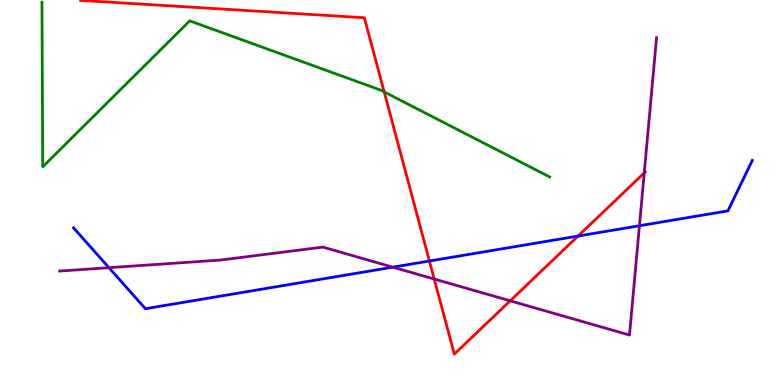[{'lines': ['blue', 'red'], 'intersections': [{'x': 5.54, 'y': 3.22}, {'x': 7.46, 'y': 3.87}]}, {'lines': ['green', 'red'], 'intersections': [{'x': 4.96, 'y': 7.61}]}, {'lines': ['purple', 'red'], 'intersections': [{'x': 5.6, 'y': 2.75}, {'x': 6.58, 'y': 2.19}, {'x': 8.31, 'y': 5.51}]}, {'lines': ['blue', 'green'], 'intersections': []}, {'lines': ['blue', 'purple'], 'intersections': [{'x': 1.41, 'y': 3.05}, {'x': 5.07, 'y': 3.06}, {'x': 8.25, 'y': 4.14}]}, {'lines': ['green', 'purple'], 'intersections': []}]